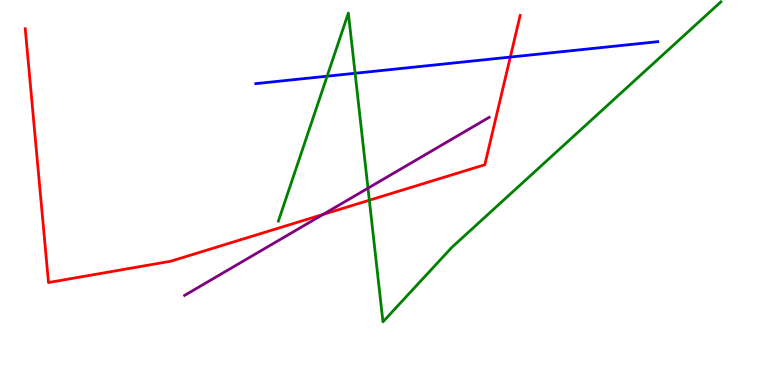[{'lines': ['blue', 'red'], 'intersections': [{'x': 6.58, 'y': 8.52}]}, {'lines': ['green', 'red'], 'intersections': [{'x': 4.77, 'y': 4.8}]}, {'lines': ['purple', 'red'], 'intersections': [{'x': 4.17, 'y': 4.43}]}, {'lines': ['blue', 'green'], 'intersections': [{'x': 4.22, 'y': 8.02}, {'x': 4.58, 'y': 8.1}]}, {'lines': ['blue', 'purple'], 'intersections': []}, {'lines': ['green', 'purple'], 'intersections': [{'x': 4.75, 'y': 5.11}]}]